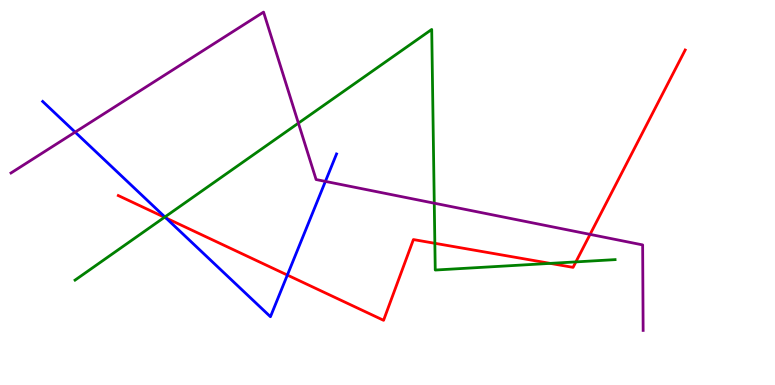[{'lines': ['blue', 'red'], 'intersections': [{'x': 2.14, 'y': 4.34}, {'x': 3.71, 'y': 2.86}]}, {'lines': ['green', 'red'], 'intersections': [{'x': 2.12, 'y': 4.36}, {'x': 5.61, 'y': 3.68}, {'x': 7.1, 'y': 3.16}, {'x': 7.43, 'y': 3.2}]}, {'lines': ['purple', 'red'], 'intersections': [{'x': 7.61, 'y': 3.91}]}, {'lines': ['blue', 'green'], 'intersections': [{'x': 2.13, 'y': 4.36}]}, {'lines': ['blue', 'purple'], 'intersections': [{'x': 0.969, 'y': 6.57}, {'x': 4.2, 'y': 5.29}]}, {'lines': ['green', 'purple'], 'intersections': [{'x': 3.85, 'y': 6.8}, {'x': 5.6, 'y': 4.72}]}]